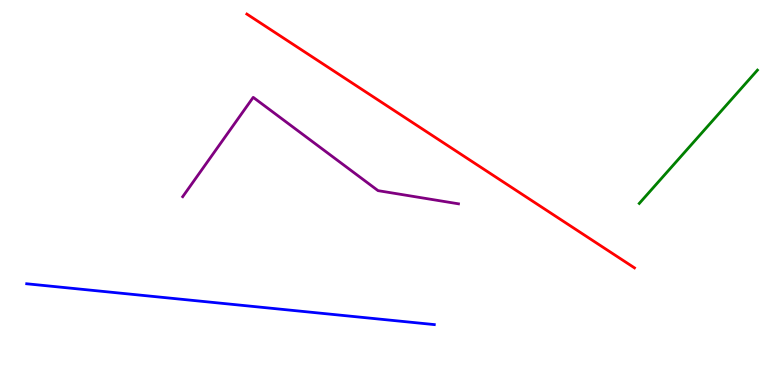[{'lines': ['blue', 'red'], 'intersections': []}, {'lines': ['green', 'red'], 'intersections': []}, {'lines': ['purple', 'red'], 'intersections': []}, {'lines': ['blue', 'green'], 'intersections': []}, {'lines': ['blue', 'purple'], 'intersections': []}, {'lines': ['green', 'purple'], 'intersections': []}]